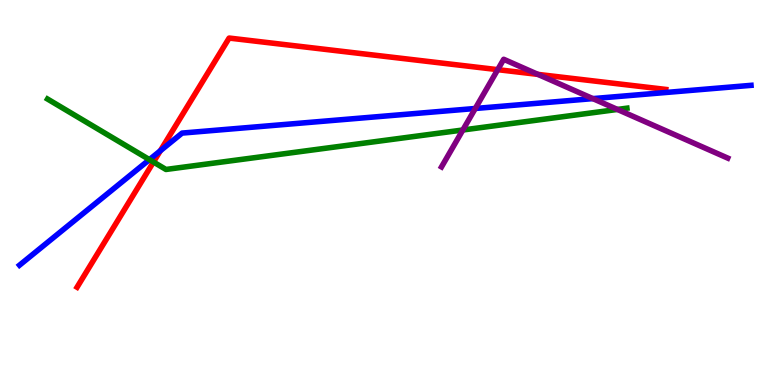[{'lines': ['blue', 'red'], 'intersections': [{'x': 2.07, 'y': 6.08}]}, {'lines': ['green', 'red'], 'intersections': [{'x': 1.98, 'y': 5.79}]}, {'lines': ['purple', 'red'], 'intersections': [{'x': 6.42, 'y': 8.19}, {'x': 6.94, 'y': 8.07}]}, {'lines': ['blue', 'green'], 'intersections': [{'x': 1.93, 'y': 5.85}]}, {'lines': ['blue', 'purple'], 'intersections': [{'x': 6.13, 'y': 7.18}, {'x': 7.65, 'y': 7.44}]}, {'lines': ['green', 'purple'], 'intersections': [{'x': 5.97, 'y': 6.62}, {'x': 7.97, 'y': 7.16}]}]